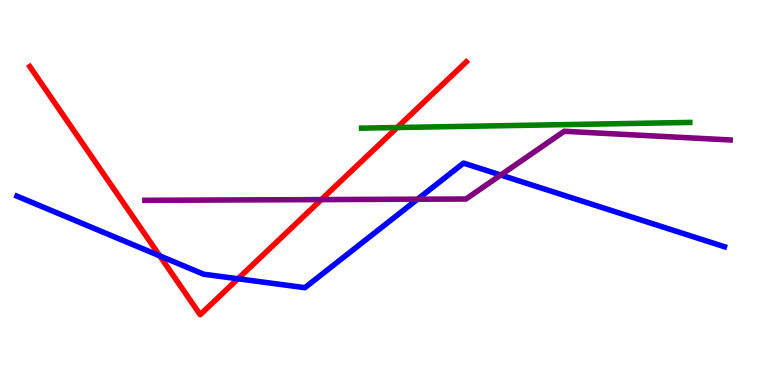[{'lines': ['blue', 'red'], 'intersections': [{'x': 2.06, 'y': 3.35}, {'x': 3.07, 'y': 2.76}]}, {'lines': ['green', 'red'], 'intersections': [{'x': 5.12, 'y': 6.69}]}, {'lines': ['purple', 'red'], 'intersections': [{'x': 4.15, 'y': 4.82}]}, {'lines': ['blue', 'green'], 'intersections': []}, {'lines': ['blue', 'purple'], 'intersections': [{'x': 5.39, 'y': 4.83}, {'x': 6.46, 'y': 5.45}]}, {'lines': ['green', 'purple'], 'intersections': []}]